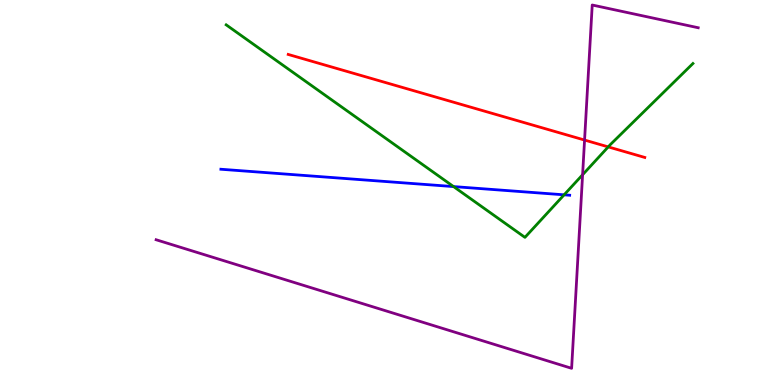[{'lines': ['blue', 'red'], 'intersections': []}, {'lines': ['green', 'red'], 'intersections': [{'x': 7.85, 'y': 6.18}]}, {'lines': ['purple', 'red'], 'intersections': [{'x': 7.54, 'y': 6.36}]}, {'lines': ['blue', 'green'], 'intersections': [{'x': 5.85, 'y': 5.15}, {'x': 7.28, 'y': 4.94}]}, {'lines': ['blue', 'purple'], 'intersections': []}, {'lines': ['green', 'purple'], 'intersections': [{'x': 7.52, 'y': 5.46}]}]